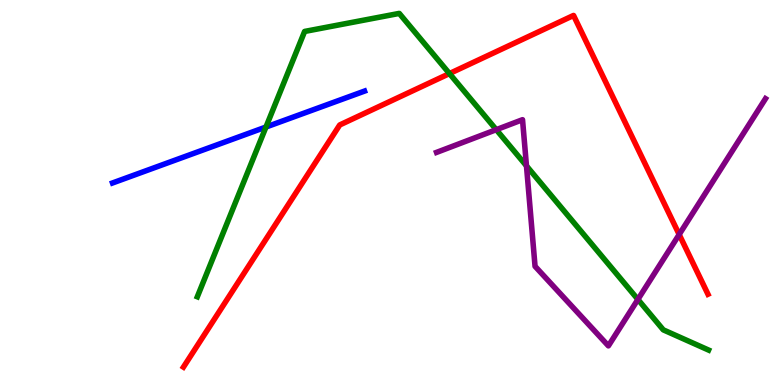[{'lines': ['blue', 'red'], 'intersections': []}, {'lines': ['green', 'red'], 'intersections': [{'x': 5.8, 'y': 8.09}]}, {'lines': ['purple', 'red'], 'intersections': [{'x': 8.76, 'y': 3.91}]}, {'lines': ['blue', 'green'], 'intersections': [{'x': 3.43, 'y': 6.7}]}, {'lines': ['blue', 'purple'], 'intersections': []}, {'lines': ['green', 'purple'], 'intersections': [{'x': 6.4, 'y': 6.63}, {'x': 6.79, 'y': 5.69}, {'x': 8.23, 'y': 2.22}]}]